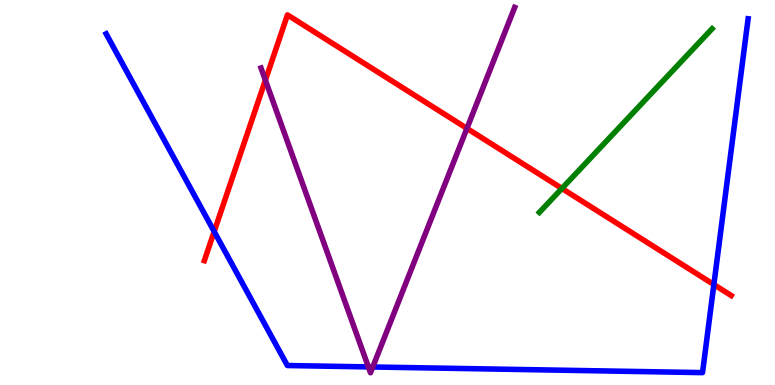[{'lines': ['blue', 'red'], 'intersections': [{'x': 2.76, 'y': 3.99}, {'x': 9.21, 'y': 2.61}]}, {'lines': ['green', 'red'], 'intersections': [{'x': 7.25, 'y': 5.1}]}, {'lines': ['purple', 'red'], 'intersections': [{'x': 3.42, 'y': 7.92}, {'x': 6.03, 'y': 6.66}]}, {'lines': ['blue', 'green'], 'intersections': []}, {'lines': ['blue', 'purple'], 'intersections': [{'x': 4.75, 'y': 0.47}, {'x': 4.81, 'y': 0.468}]}, {'lines': ['green', 'purple'], 'intersections': []}]